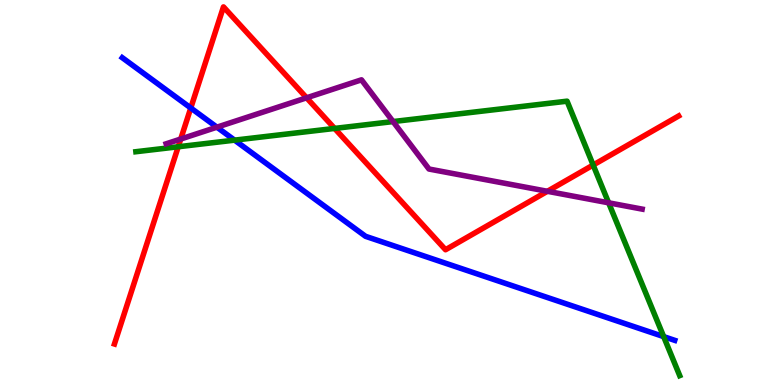[{'lines': ['blue', 'red'], 'intersections': [{'x': 2.46, 'y': 7.2}]}, {'lines': ['green', 'red'], 'intersections': [{'x': 2.3, 'y': 6.19}, {'x': 4.32, 'y': 6.66}, {'x': 7.65, 'y': 5.71}]}, {'lines': ['purple', 'red'], 'intersections': [{'x': 2.33, 'y': 6.39}, {'x': 3.96, 'y': 7.46}, {'x': 7.06, 'y': 5.03}]}, {'lines': ['blue', 'green'], 'intersections': [{'x': 3.03, 'y': 6.36}, {'x': 8.56, 'y': 1.26}]}, {'lines': ['blue', 'purple'], 'intersections': [{'x': 2.8, 'y': 6.7}]}, {'lines': ['green', 'purple'], 'intersections': [{'x': 5.07, 'y': 6.84}, {'x': 7.85, 'y': 4.73}]}]